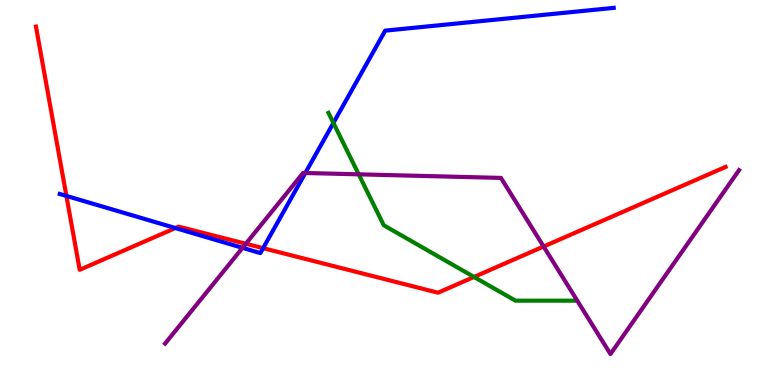[{'lines': ['blue', 'red'], 'intersections': [{'x': 0.857, 'y': 4.91}, {'x': 2.26, 'y': 4.08}, {'x': 3.39, 'y': 3.55}]}, {'lines': ['green', 'red'], 'intersections': [{'x': 6.12, 'y': 2.81}]}, {'lines': ['purple', 'red'], 'intersections': [{'x': 3.17, 'y': 3.67}, {'x': 7.01, 'y': 3.6}]}, {'lines': ['blue', 'green'], 'intersections': [{'x': 4.3, 'y': 6.81}]}, {'lines': ['blue', 'purple'], 'intersections': [{'x': 3.13, 'y': 3.56}, {'x': 3.94, 'y': 5.51}]}, {'lines': ['green', 'purple'], 'intersections': [{'x': 4.63, 'y': 5.47}]}]